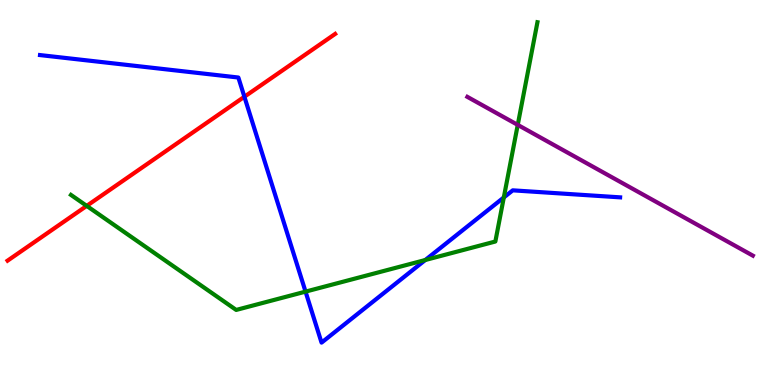[{'lines': ['blue', 'red'], 'intersections': [{'x': 3.15, 'y': 7.49}]}, {'lines': ['green', 'red'], 'intersections': [{'x': 1.12, 'y': 4.65}]}, {'lines': ['purple', 'red'], 'intersections': []}, {'lines': ['blue', 'green'], 'intersections': [{'x': 3.94, 'y': 2.43}, {'x': 5.49, 'y': 3.25}, {'x': 6.5, 'y': 4.87}]}, {'lines': ['blue', 'purple'], 'intersections': []}, {'lines': ['green', 'purple'], 'intersections': [{'x': 6.68, 'y': 6.76}]}]